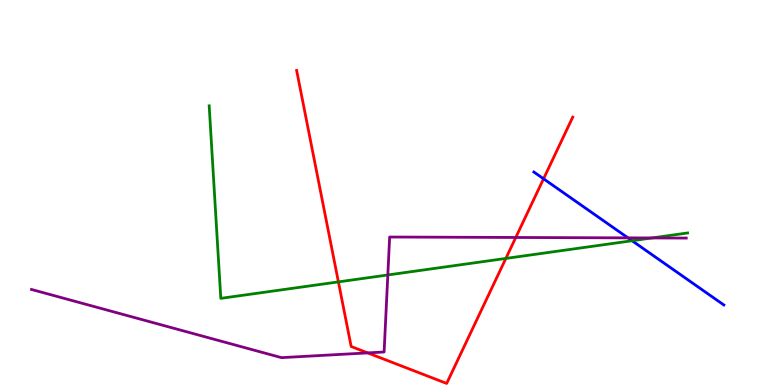[{'lines': ['blue', 'red'], 'intersections': [{'x': 7.01, 'y': 5.36}]}, {'lines': ['green', 'red'], 'intersections': [{'x': 4.37, 'y': 2.68}, {'x': 6.53, 'y': 3.29}]}, {'lines': ['purple', 'red'], 'intersections': [{'x': 4.74, 'y': 0.834}, {'x': 6.66, 'y': 3.83}]}, {'lines': ['blue', 'green'], 'intersections': [{'x': 8.16, 'y': 3.75}]}, {'lines': ['blue', 'purple'], 'intersections': [{'x': 8.1, 'y': 3.82}]}, {'lines': ['green', 'purple'], 'intersections': [{'x': 5.0, 'y': 2.86}, {'x': 8.41, 'y': 3.82}]}]